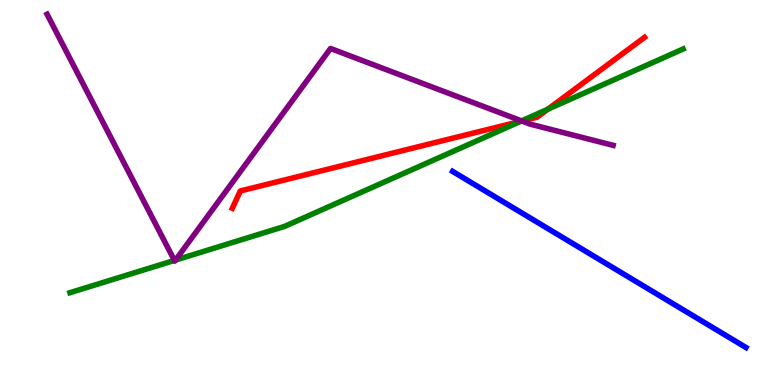[{'lines': ['blue', 'red'], 'intersections': []}, {'lines': ['green', 'red'], 'intersections': [{'x': 6.72, 'y': 6.85}, {'x': 7.07, 'y': 7.16}]}, {'lines': ['purple', 'red'], 'intersections': [{'x': 6.73, 'y': 6.86}]}, {'lines': ['blue', 'green'], 'intersections': []}, {'lines': ['blue', 'purple'], 'intersections': []}, {'lines': ['green', 'purple'], 'intersections': [{'x': 2.25, 'y': 3.24}, {'x': 2.26, 'y': 3.24}, {'x': 6.73, 'y': 6.86}]}]